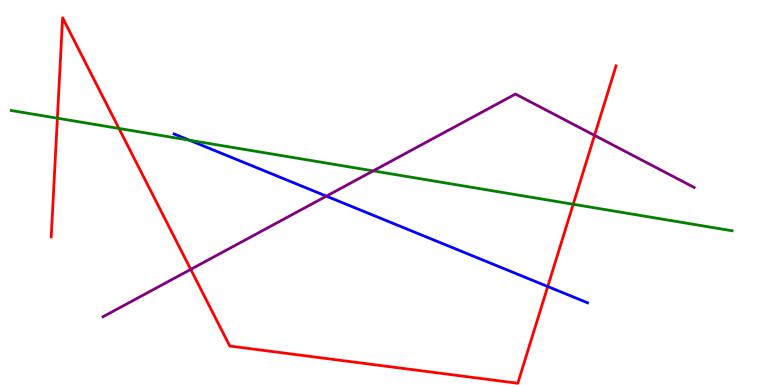[{'lines': ['blue', 'red'], 'intersections': [{'x': 7.07, 'y': 2.56}]}, {'lines': ['green', 'red'], 'intersections': [{'x': 0.74, 'y': 6.93}, {'x': 1.53, 'y': 6.66}, {'x': 7.4, 'y': 4.69}]}, {'lines': ['purple', 'red'], 'intersections': [{'x': 2.46, 'y': 3.0}, {'x': 7.67, 'y': 6.48}]}, {'lines': ['blue', 'green'], 'intersections': [{'x': 2.44, 'y': 6.36}]}, {'lines': ['blue', 'purple'], 'intersections': [{'x': 4.21, 'y': 4.91}]}, {'lines': ['green', 'purple'], 'intersections': [{'x': 4.82, 'y': 5.56}]}]